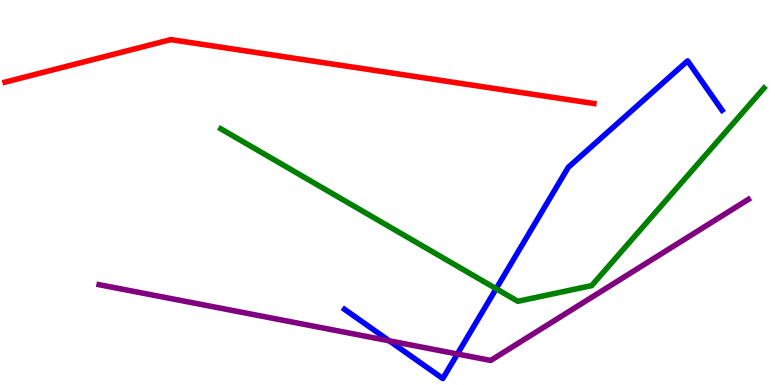[{'lines': ['blue', 'red'], 'intersections': []}, {'lines': ['green', 'red'], 'intersections': []}, {'lines': ['purple', 'red'], 'intersections': []}, {'lines': ['blue', 'green'], 'intersections': [{'x': 6.4, 'y': 2.5}]}, {'lines': ['blue', 'purple'], 'intersections': [{'x': 5.02, 'y': 1.15}, {'x': 5.9, 'y': 0.805}]}, {'lines': ['green', 'purple'], 'intersections': []}]